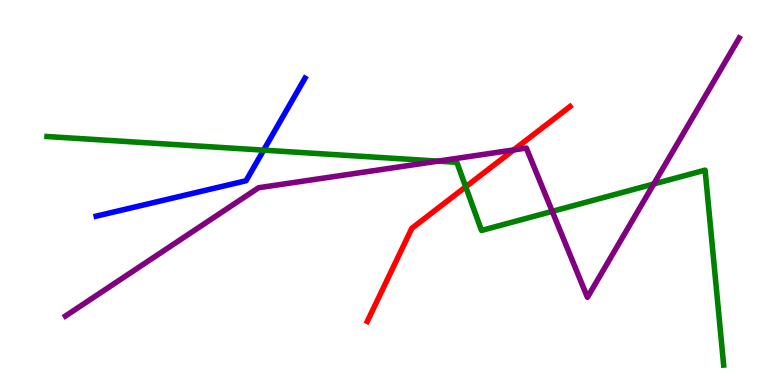[{'lines': ['blue', 'red'], 'intersections': []}, {'lines': ['green', 'red'], 'intersections': [{'x': 6.01, 'y': 5.15}]}, {'lines': ['purple', 'red'], 'intersections': [{'x': 6.63, 'y': 6.11}]}, {'lines': ['blue', 'green'], 'intersections': [{'x': 3.4, 'y': 6.1}]}, {'lines': ['blue', 'purple'], 'intersections': []}, {'lines': ['green', 'purple'], 'intersections': [{'x': 5.65, 'y': 5.81}, {'x': 7.13, 'y': 4.51}, {'x': 8.44, 'y': 5.22}]}]